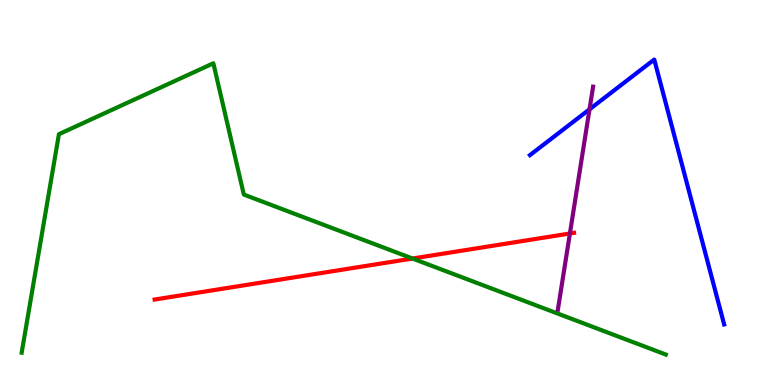[{'lines': ['blue', 'red'], 'intersections': []}, {'lines': ['green', 'red'], 'intersections': [{'x': 5.32, 'y': 3.29}]}, {'lines': ['purple', 'red'], 'intersections': [{'x': 7.35, 'y': 3.94}]}, {'lines': ['blue', 'green'], 'intersections': []}, {'lines': ['blue', 'purple'], 'intersections': [{'x': 7.61, 'y': 7.16}]}, {'lines': ['green', 'purple'], 'intersections': []}]